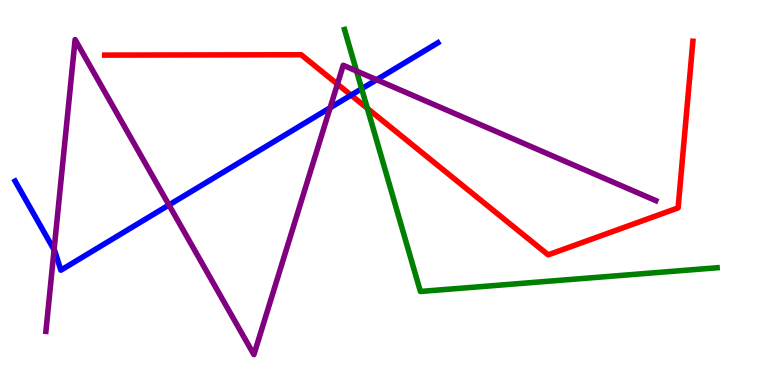[{'lines': ['blue', 'red'], 'intersections': [{'x': 4.53, 'y': 7.53}]}, {'lines': ['green', 'red'], 'intersections': [{'x': 4.74, 'y': 7.19}]}, {'lines': ['purple', 'red'], 'intersections': [{'x': 4.35, 'y': 7.82}]}, {'lines': ['blue', 'green'], 'intersections': [{'x': 4.67, 'y': 7.69}]}, {'lines': ['blue', 'purple'], 'intersections': [{'x': 0.698, 'y': 3.51}, {'x': 2.18, 'y': 4.68}, {'x': 4.26, 'y': 7.2}, {'x': 4.86, 'y': 7.93}]}, {'lines': ['green', 'purple'], 'intersections': [{'x': 4.6, 'y': 8.16}]}]